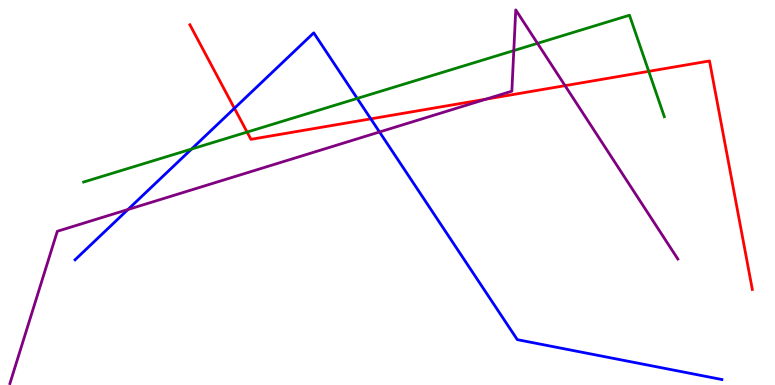[{'lines': ['blue', 'red'], 'intersections': [{'x': 3.02, 'y': 7.19}, {'x': 4.78, 'y': 6.91}]}, {'lines': ['green', 'red'], 'intersections': [{'x': 3.19, 'y': 6.57}, {'x': 8.37, 'y': 8.15}]}, {'lines': ['purple', 'red'], 'intersections': [{'x': 6.27, 'y': 7.42}, {'x': 7.29, 'y': 7.78}]}, {'lines': ['blue', 'green'], 'intersections': [{'x': 2.47, 'y': 6.13}, {'x': 4.61, 'y': 7.44}]}, {'lines': ['blue', 'purple'], 'intersections': [{'x': 1.65, 'y': 4.56}, {'x': 4.9, 'y': 6.57}]}, {'lines': ['green', 'purple'], 'intersections': [{'x': 6.63, 'y': 8.69}, {'x': 6.94, 'y': 8.87}]}]